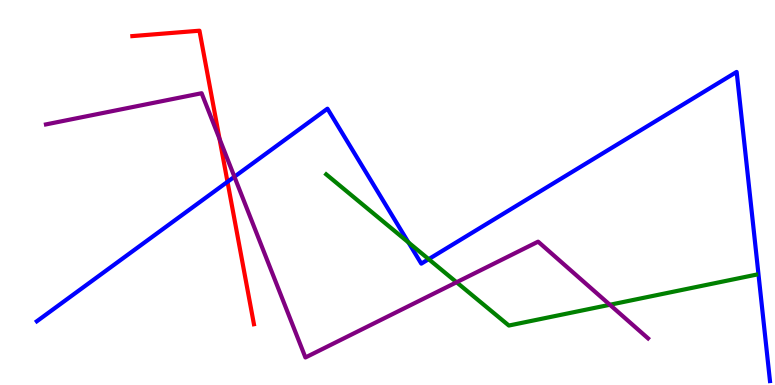[{'lines': ['blue', 'red'], 'intersections': [{'x': 2.94, 'y': 5.28}]}, {'lines': ['green', 'red'], 'intersections': []}, {'lines': ['purple', 'red'], 'intersections': [{'x': 2.83, 'y': 6.39}]}, {'lines': ['blue', 'green'], 'intersections': [{'x': 5.27, 'y': 3.7}, {'x': 5.53, 'y': 3.27}]}, {'lines': ['blue', 'purple'], 'intersections': [{'x': 3.02, 'y': 5.41}]}, {'lines': ['green', 'purple'], 'intersections': [{'x': 5.89, 'y': 2.67}, {'x': 7.87, 'y': 2.08}]}]